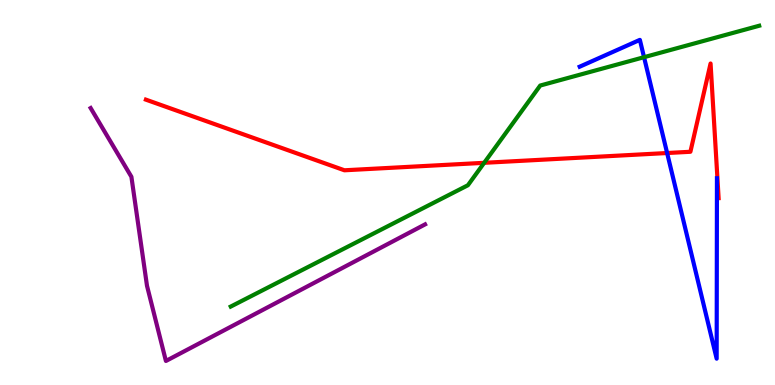[{'lines': ['blue', 'red'], 'intersections': [{'x': 8.61, 'y': 6.03}]}, {'lines': ['green', 'red'], 'intersections': [{'x': 6.25, 'y': 5.77}]}, {'lines': ['purple', 'red'], 'intersections': []}, {'lines': ['blue', 'green'], 'intersections': [{'x': 8.31, 'y': 8.51}]}, {'lines': ['blue', 'purple'], 'intersections': []}, {'lines': ['green', 'purple'], 'intersections': []}]